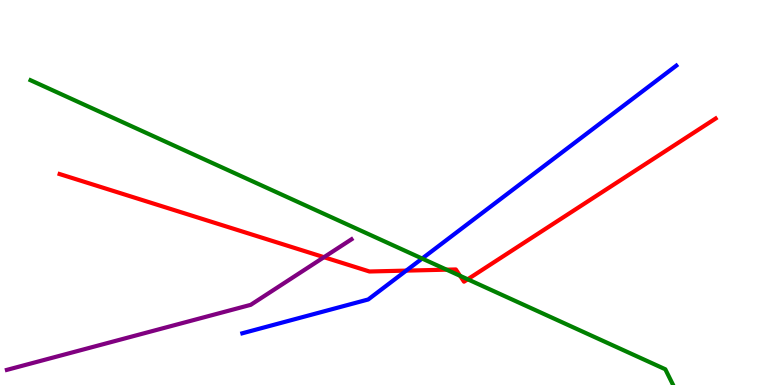[{'lines': ['blue', 'red'], 'intersections': [{'x': 5.24, 'y': 2.97}]}, {'lines': ['green', 'red'], 'intersections': [{'x': 5.76, 'y': 3.0}, {'x': 5.94, 'y': 2.84}, {'x': 6.03, 'y': 2.75}]}, {'lines': ['purple', 'red'], 'intersections': [{'x': 4.18, 'y': 3.32}]}, {'lines': ['blue', 'green'], 'intersections': [{'x': 5.45, 'y': 3.28}]}, {'lines': ['blue', 'purple'], 'intersections': []}, {'lines': ['green', 'purple'], 'intersections': []}]